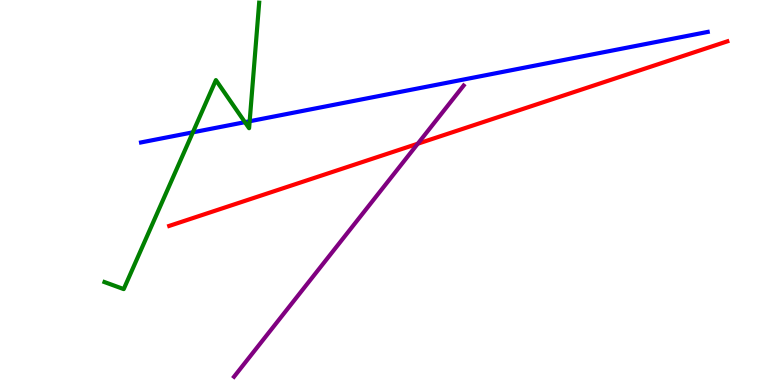[{'lines': ['blue', 'red'], 'intersections': []}, {'lines': ['green', 'red'], 'intersections': []}, {'lines': ['purple', 'red'], 'intersections': [{'x': 5.39, 'y': 6.27}]}, {'lines': ['blue', 'green'], 'intersections': [{'x': 2.49, 'y': 6.56}, {'x': 3.16, 'y': 6.83}, {'x': 3.22, 'y': 6.85}]}, {'lines': ['blue', 'purple'], 'intersections': []}, {'lines': ['green', 'purple'], 'intersections': []}]